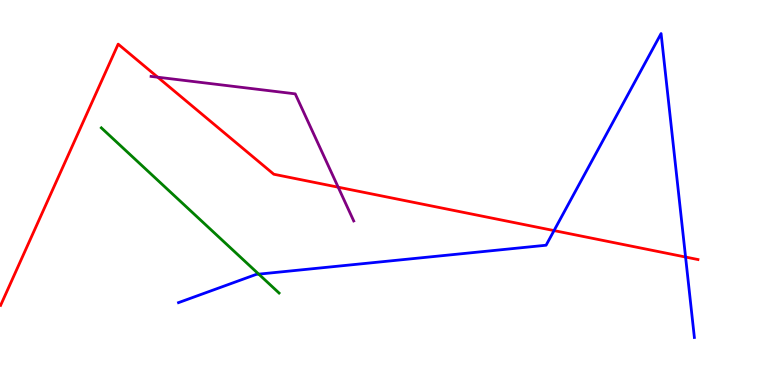[{'lines': ['blue', 'red'], 'intersections': [{'x': 7.15, 'y': 4.01}, {'x': 8.85, 'y': 3.32}]}, {'lines': ['green', 'red'], 'intersections': []}, {'lines': ['purple', 'red'], 'intersections': [{'x': 2.04, 'y': 7.99}, {'x': 4.36, 'y': 5.14}]}, {'lines': ['blue', 'green'], 'intersections': [{'x': 3.34, 'y': 2.88}]}, {'lines': ['blue', 'purple'], 'intersections': []}, {'lines': ['green', 'purple'], 'intersections': []}]